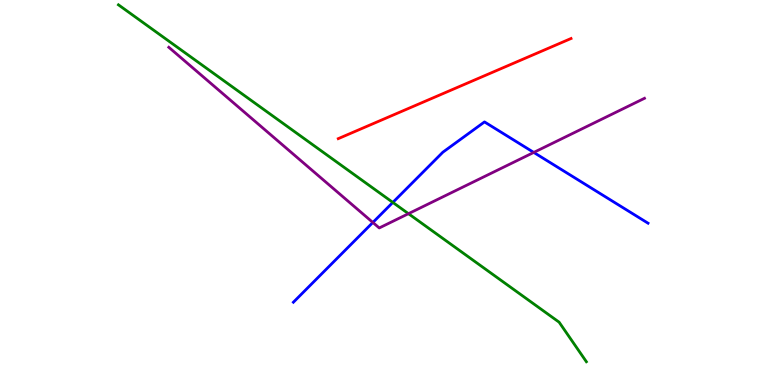[{'lines': ['blue', 'red'], 'intersections': []}, {'lines': ['green', 'red'], 'intersections': []}, {'lines': ['purple', 'red'], 'intersections': []}, {'lines': ['blue', 'green'], 'intersections': [{'x': 5.07, 'y': 4.74}]}, {'lines': ['blue', 'purple'], 'intersections': [{'x': 4.81, 'y': 4.22}, {'x': 6.89, 'y': 6.04}]}, {'lines': ['green', 'purple'], 'intersections': [{'x': 5.27, 'y': 4.45}]}]